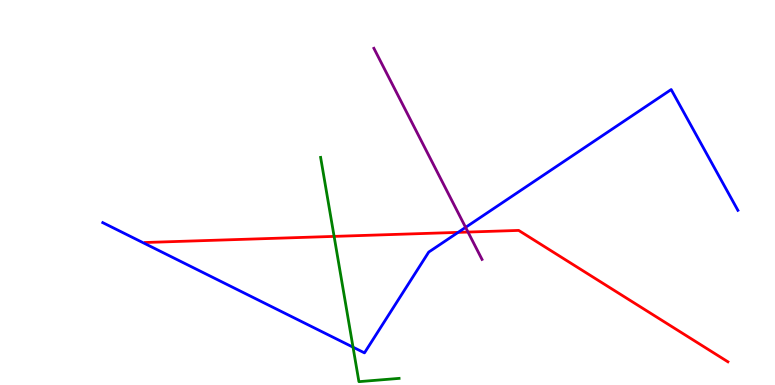[{'lines': ['blue', 'red'], 'intersections': [{'x': 5.91, 'y': 3.96}]}, {'lines': ['green', 'red'], 'intersections': [{'x': 4.31, 'y': 3.86}]}, {'lines': ['purple', 'red'], 'intersections': [{'x': 6.04, 'y': 3.97}]}, {'lines': ['blue', 'green'], 'intersections': [{'x': 4.56, 'y': 0.982}]}, {'lines': ['blue', 'purple'], 'intersections': [{'x': 6.01, 'y': 4.09}]}, {'lines': ['green', 'purple'], 'intersections': []}]